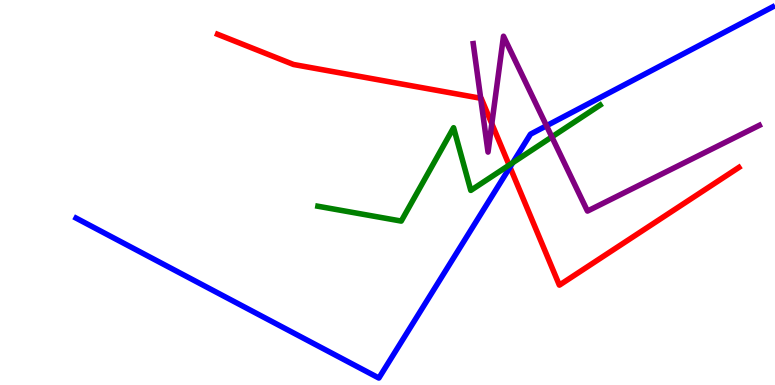[{'lines': ['blue', 'red'], 'intersections': [{'x': 6.58, 'y': 5.66}]}, {'lines': ['green', 'red'], 'intersections': [{'x': 6.57, 'y': 5.71}]}, {'lines': ['purple', 'red'], 'intersections': [{'x': 6.2, 'y': 7.45}, {'x': 6.35, 'y': 6.79}]}, {'lines': ['blue', 'green'], 'intersections': [{'x': 6.62, 'y': 5.77}]}, {'lines': ['blue', 'purple'], 'intersections': [{'x': 7.05, 'y': 6.73}]}, {'lines': ['green', 'purple'], 'intersections': [{'x': 7.12, 'y': 6.44}]}]